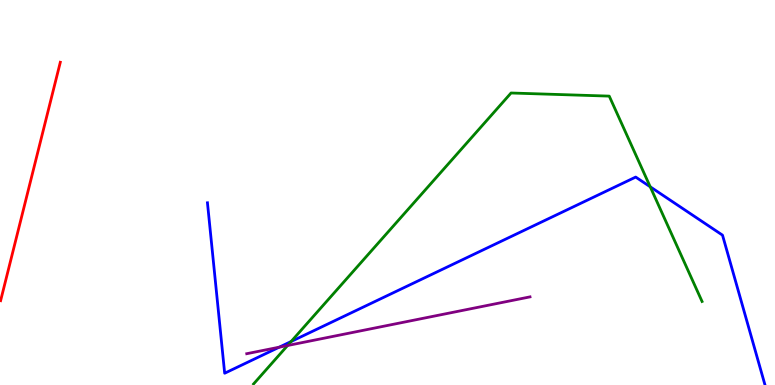[{'lines': ['blue', 'red'], 'intersections': []}, {'lines': ['green', 'red'], 'intersections': []}, {'lines': ['purple', 'red'], 'intersections': []}, {'lines': ['blue', 'green'], 'intersections': [{'x': 3.76, 'y': 1.13}, {'x': 8.39, 'y': 5.15}]}, {'lines': ['blue', 'purple'], 'intersections': [{'x': 3.6, 'y': 0.982}]}, {'lines': ['green', 'purple'], 'intersections': [{'x': 3.71, 'y': 1.03}]}]